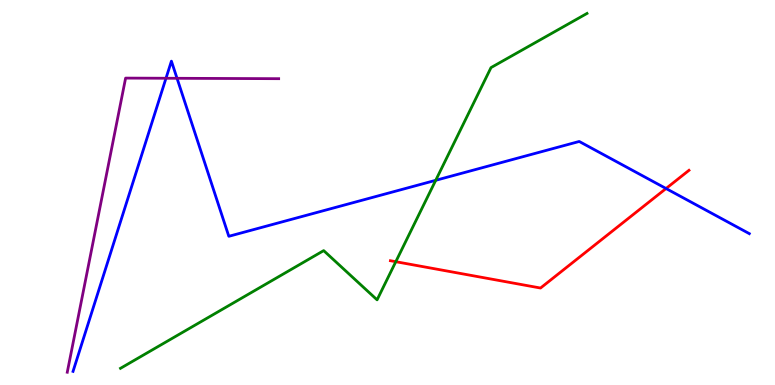[{'lines': ['blue', 'red'], 'intersections': [{'x': 8.59, 'y': 5.1}]}, {'lines': ['green', 'red'], 'intersections': [{'x': 5.11, 'y': 3.2}]}, {'lines': ['purple', 'red'], 'intersections': []}, {'lines': ['blue', 'green'], 'intersections': [{'x': 5.62, 'y': 5.32}]}, {'lines': ['blue', 'purple'], 'intersections': [{'x': 2.14, 'y': 7.97}, {'x': 2.28, 'y': 7.97}]}, {'lines': ['green', 'purple'], 'intersections': []}]